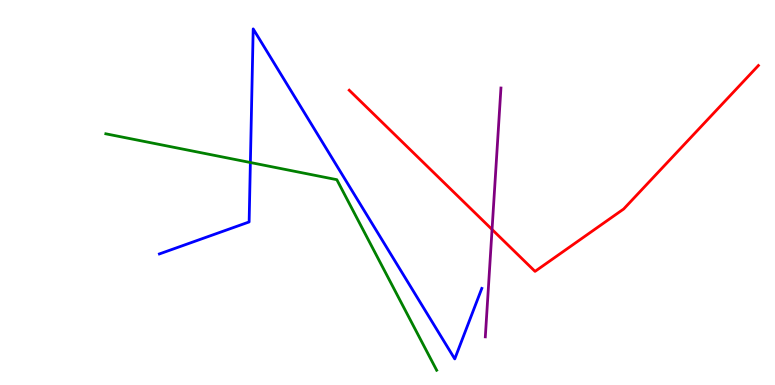[{'lines': ['blue', 'red'], 'intersections': []}, {'lines': ['green', 'red'], 'intersections': []}, {'lines': ['purple', 'red'], 'intersections': [{'x': 6.35, 'y': 4.04}]}, {'lines': ['blue', 'green'], 'intersections': [{'x': 3.23, 'y': 5.78}]}, {'lines': ['blue', 'purple'], 'intersections': []}, {'lines': ['green', 'purple'], 'intersections': []}]